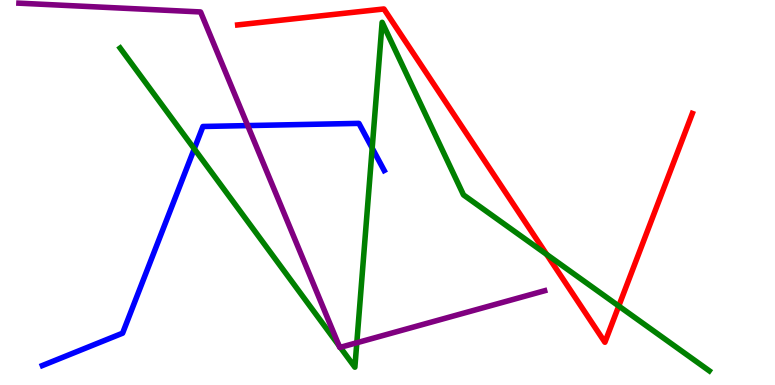[{'lines': ['blue', 'red'], 'intersections': []}, {'lines': ['green', 'red'], 'intersections': [{'x': 7.05, 'y': 3.39}, {'x': 7.98, 'y': 2.05}]}, {'lines': ['purple', 'red'], 'intersections': []}, {'lines': ['blue', 'green'], 'intersections': [{'x': 2.51, 'y': 6.13}, {'x': 4.8, 'y': 6.15}]}, {'lines': ['blue', 'purple'], 'intersections': [{'x': 3.2, 'y': 6.74}]}, {'lines': ['green', 'purple'], 'intersections': [{'x': 4.37, 'y': 1.02}, {'x': 4.39, 'y': 0.978}, {'x': 4.6, 'y': 1.1}]}]